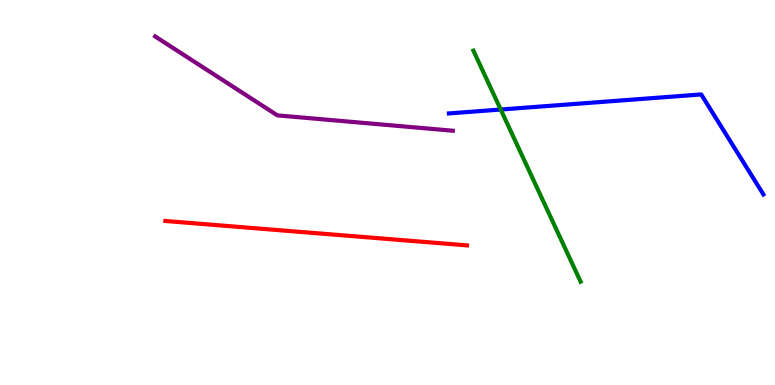[{'lines': ['blue', 'red'], 'intersections': []}, {'lines': ['green', 'red'], 'intersections': []}, {'lines': ['purple', 'red'], 'intersections': []}, {'lines': ['blue', 'green'], 'intersections': [{'x': 6.46, 'y': 7.16}]}, {'lines': ['blue', 'purple'], 'intersections': []}, {'lines': ['green', 'purple'], 'intersections': []}]